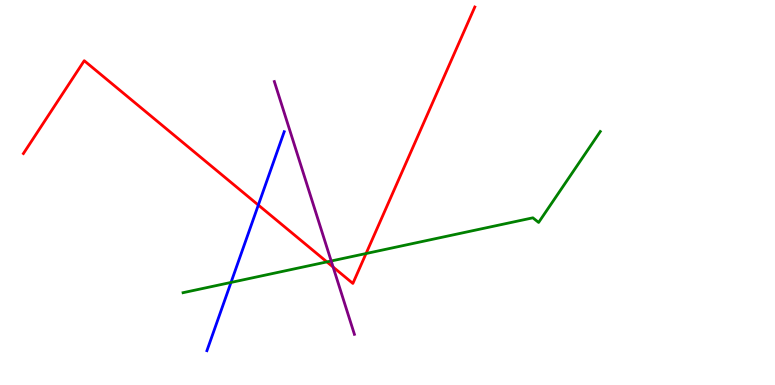[{'lines': ['blue', 'red'], 'intersections': [{'x': 3.33, 'y': 4.67}]}, {'lines': ['green', 'red'], 'intersections': [{'x': 4.22, 'y': 3.2}, {'x': 4.72, 'y': 3.41}]}, {'lines': ['purple', 'red'], 'intersections': [{'x': 4.3, 'y': 3.06}]}, {'lines': ['blue', 'green'], 'intersections': [{'x': 2.98, 'y': 2.66}]}, {'lines': ['blue', 'purple'], 'intersections': []}, {'lines': ['green', 'purple'], 'intersections': [{'x': 4.27, 'y': 3.22}]}]